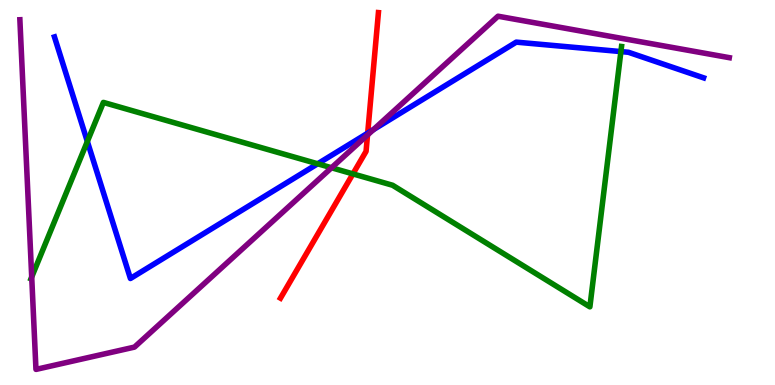[{'lines': ['blue', 'red'], 'intersections': [{'x': 4.74, 'y': 6.54}]}, {'lines': ['green', 'red'], 'intersections': [{'x': 4.55, 'y': 5.48}]}, {'lines': ['purple', 'red'], 'intersections': [{'x': 4.74, 'y': 6.49}]}, {'lines': ['blue', 'green'], 'intersections': [{'x': 1.13, 'y': 6.32}, {'x': 4.1, 'y': 5.75}, {'x': 8.01, 'y': 8.66}]}, {'lines': ['blue', 'purple'], 'intersections': [{'x': 4.82, 'y': 6.63}]}, {'lines': ['green', 'purple'], 'intersections': [{'x': 0.409, 'y': 2.81}, {'x': 4.28, 'y': 5.64}]}]